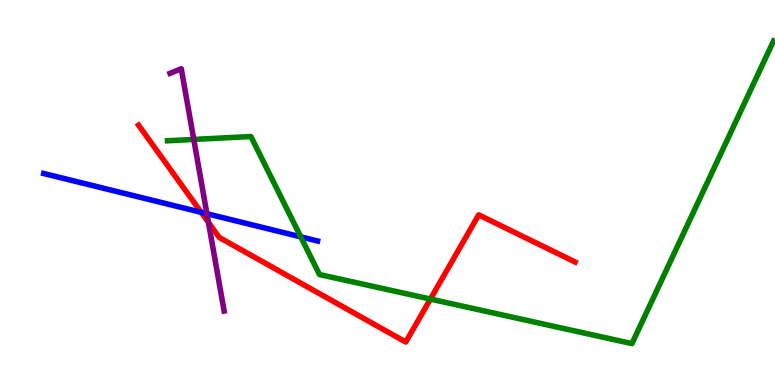[{'lines': ['blue', 'red'], 'intersections': [{'x': 2.6, 'y': 4.49}]}, {'lines': ['green', 'red'], 'intersections': [{'x': 5.55, 'y': 2.23}]}, {'lines': ['purple', 'red'], 'intersections': [{'x': 2.69, 'y': 4.22}]}, {'lines': ['blue', 'green'], 'intersections': [{'x': 3.88, 'y': 3.85}]}, {'lines': ['blue', 'purple'], 'intersections': [{'x': 2.67, 'y': 4.45}]}, {'lines': ['green', 'purple'], 'intersections': [{'x': 2.5, 'y': 6.38}]}]